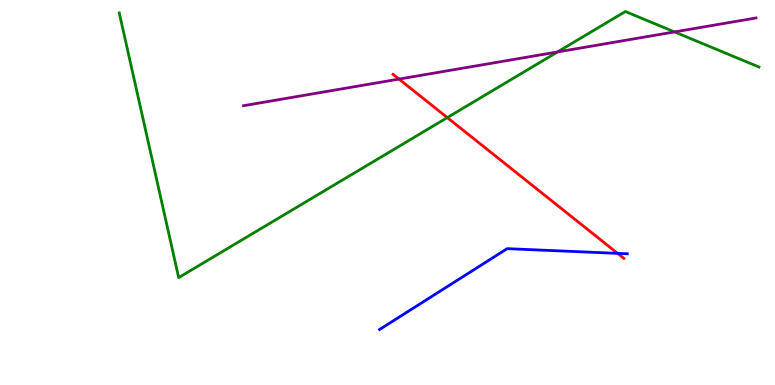[{'lines': ['blue', 'red'], 'intersections': [{'x': 7.97, 'y': 3.42}]}, {'lines': ['green', 'red'], 'intersections': [{'x': 5.77, 'y': 6.95}]}, {'lines': ['purple', 'red'], 'intersections': [{'x': 5.15, 'y': 7.95}]}, {'lines': ['blue', 'green'], 'intersections': []}, {'lines': ['blue', 'purple'], 'intersections': []}, {'lines': ['green', 'purple'], 'intersections': [{'x': 7.19, 'y': 8.65}, {'x': 8.7, 'y': 9.17}]}]